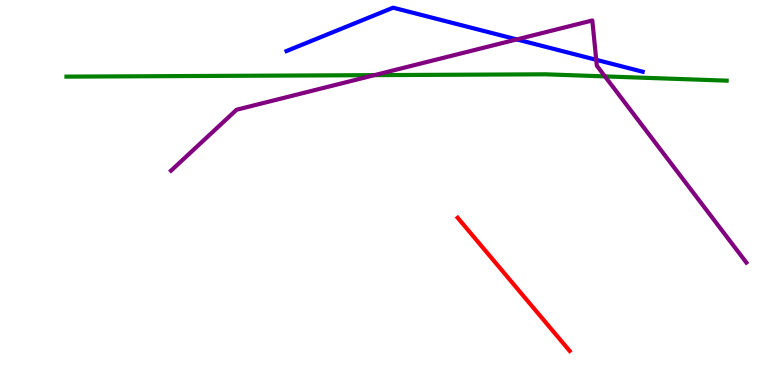[{'lines': ['blue', 'red'], 'intersections': []}, {'lines': ['green', 'red'], 'intersections': []}, {'lines': ['purple', 'red'], 'intersections': []}, {'lines': ['blue', 'green'], 'intersections': []}, {'lines': ['blue', 'purple'], 'intersections': [{'x': 6.67, 'y': 8.98}, {'x': 7.69, 'y': 8.45}]}, {'lines': ['green', 'purple'], 'intersections': [{'x': 4.83, 'y': 8.05}, {'x': 7.81, 'y': 8.02}]}]